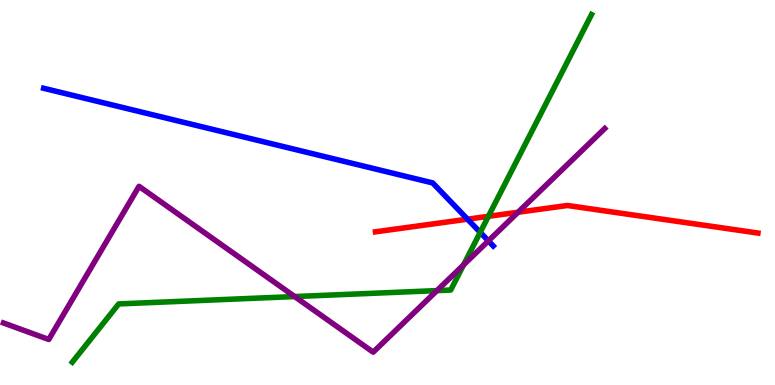[{'lines': ['blue', 'red'], 'intersections': [{'x': 6.03, 'y': 4.31}]}, {'lines': ['green', 'red'], 'intersections': [{'x': 6.3, 'y': 4.38}]}, {'lines': ['purple', 'red'], 'intersections': [{'x': 6.68, 'y': 4.49}]}, {'lines': ['blue', 'green'], 'intersections': [{'x': 6.2, 'y': 3.96}]}, {'lines': ['blue', 'purple'], 'intersections': [{'x': 6.3, 'y': 3.74}]}, {'lines': ['green', 'purple'], 'intersections': [{'x': 3.8, 'y': 2.3}, {'x': 5.64, 'y': 2.45}, {'x': 5.98, 'y': 3.12}]}]